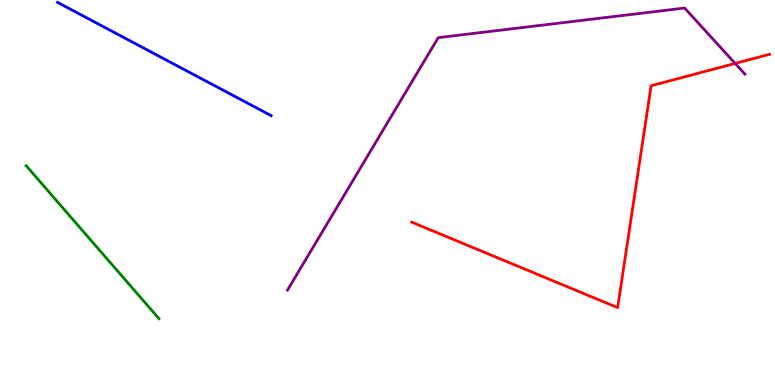[{'lines': ['blue', 'red'], 'intersections': []}, {'lines': ['green', 'red'], 'intersections': []}, {'lines': ['purple', 'red'], 'intersections': [{'x': 9.49, 'y': 8.35}]}, {'lines': ['blue', 'green'], 'intersections': []}, {'lines': ['blue', 'purple'], 'intersections': []}, {'lines': ['green', 'purple'], 'intersections': []}]